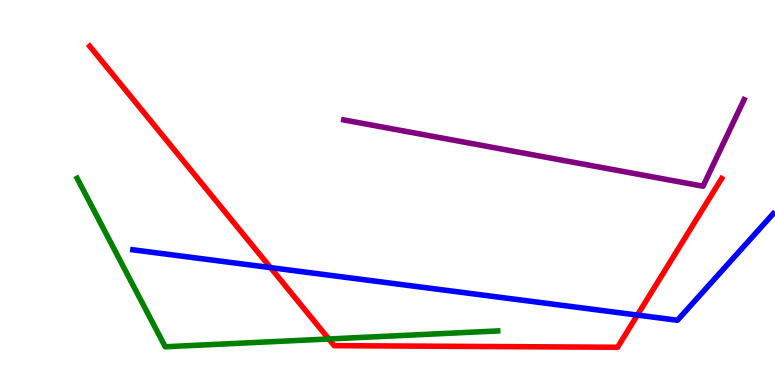[{'lines': ['blue', 'red'], 'intersections': [{'x': 3.49, 'y': 3.05}, {'x': 8.22, 'y': 1.82}]}, {'lines': ['green', 'red'], 'intersections': [{'x': 4.24, 'y': 1.2}]}, {'lines': ['purple', 'red'], 'intersections': []}, {'lines': ['blue', 'green'], 'intersections': []}, {'lines': ['blue', 'purple'], 'intersections': []}, {'lines': ['green', 'purple'], 'intersections': []}]